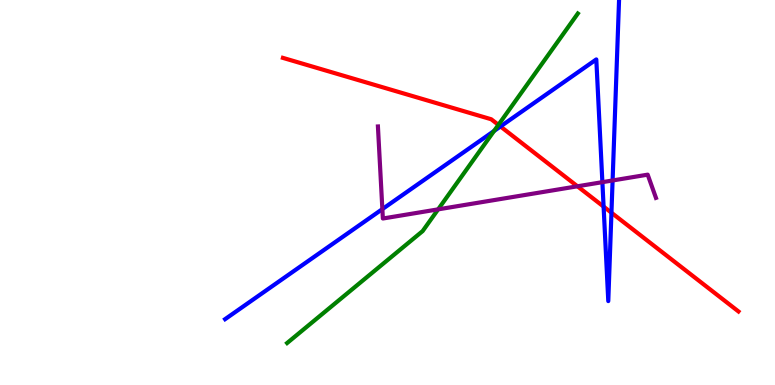[{'lines': ['blue', 'red'], 'intersections': [{'x': 6.46, 'y': 6.72}, {'x': 7.79, 'y': 4.63}, {'x': 7.89, 'y': 4.47}]}, {'lines': ['green', 'red'], 'intersections': [{'x': 6.43, 'y': 6.76}]}, {'lines': ['purple', 'red'], 'intersections': [{'x': 7.45, 'y': 5.16}]}, {'lines': ['blue', 'green'], 'intersections': [{'x': 6.37, 'y': 6.6}]}, {'lines': ['blue', 'purple'], 'intersections': [{'x': 4.93, 'y': 4.57}, {'x': 7.77, 'y': 5.27}, {'x': 7.9, 'y': 5.31}]}, {'lines': ['green', 'purple'], 'intersections': [{'x': 5.65, 'y': 4.56}]}]